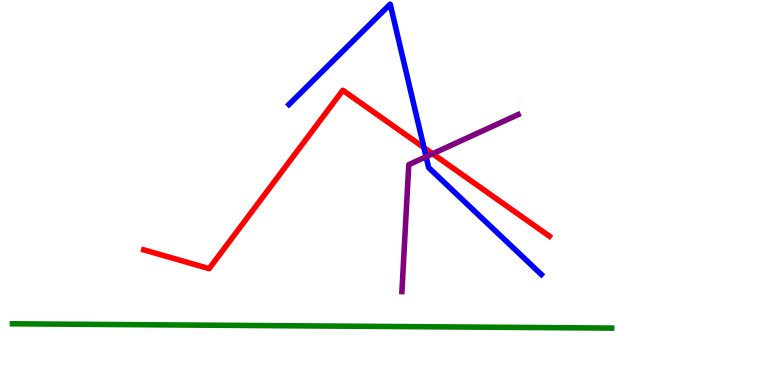[{'lines': ['blue', 'red'], 'intersections': [{'x': 5.47, 'y': 6.17}]}, {'lines': ['green', 'red'], 'intersections': []}, {'lines': ['purple', 'red'], 'intersections': [{'x': 5.58, 'y': 6.01}]}, {'lines': ['blue', 'green'], 'intersections': []}, {'lines': ['blue', 'purple'], 'intersections': [{'x': 5.5, 'y': 5.93}]}, {'lines': ['green', 'purple'], 'intersections': []}]